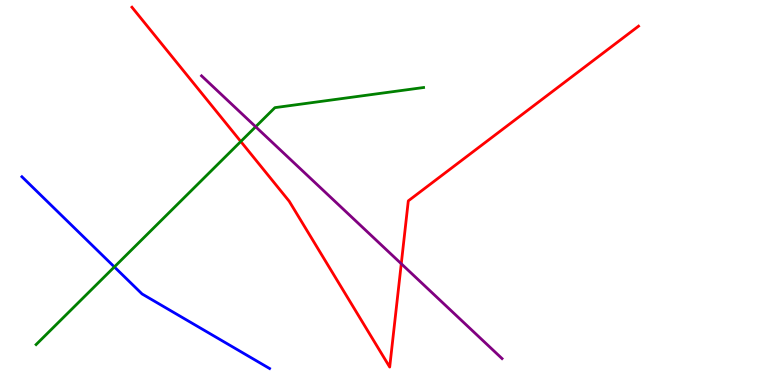[{'lines': ['blue', 'red'], 'intersections': []}, {'lines': ['green', 'red'], 'intersections': [{'x': 3.11, 'y': 6.32}]}, {'lines': ['purple', 'red'], 'intersections': [{'x': 5.18, 'y': 3.15}]}, {'lines': ['blue', 'green'], 'intersections': [{'x': 1.48, 'y': 3.07}]}, {'lines': ['blue', 'purple'], 'intersections': []}, {'lines': ['green', 'purple'], 'intersections': [{'x': 3.3, 'y': 6.71}]}]